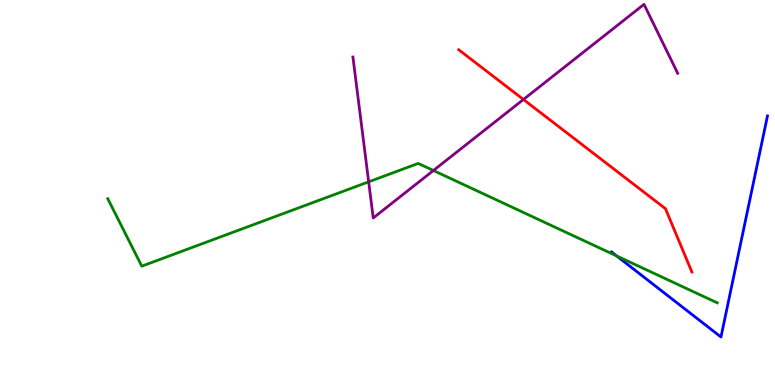[{'lines': ['blue', 'red'], 'intersections': []}, {'lines': ['green', 'red'], 'intersections': []}, {'lines': ['purple', 'red'], 'intersections': [{'x': 6.75, 'y': 7.42}]}, {'lines': ['blue', 'green'], 'intersections': [{'x': 7.96, 'y': 3.35}]}, {'lines': ['blue', 'purple'], 'intersections': []}, {'lines': ['green', 'purple'], 'intersections': [{'x': 4.76, 'y': 5.28}, {'x': 5.59, 'y': 5.57}]}]